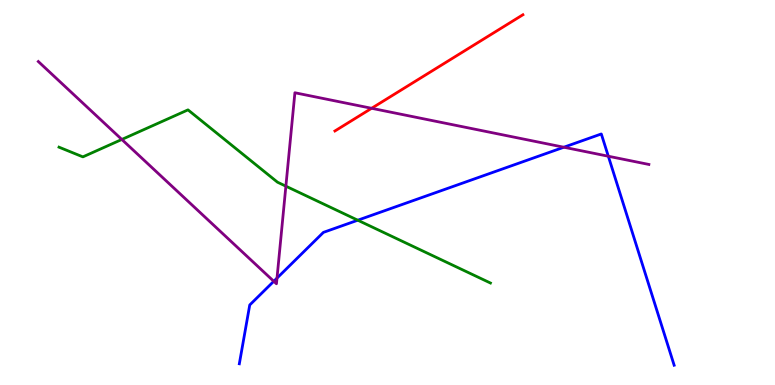[{'lines': ['blue', 'red'], 'intersections': []}, {'lines': ['green', 'red'], 'intersections': []}, {'lines': ['purple', 'red'], 'intersections': [{'x': 4.8, 'y': 7.19}]}, {'lines': ['blue', 'green'], 'intersections': [{'x': 4.62, 'y': 4.28}]}, {'lines': ['blue', 'purple'], 'intersections': [{'x': 3.53, 'y': 2.69}, {'x': 3.57, 'y': 2.78}, {'x': 7.28, 'y': 6.18}, {'x': 7.85, 'y': 5.94}]}, {'lines': ['green', 'purple'], 'intersections': [{'x': 1.57, 'y': 6.38}, {'x': 3.69, 'y': 5.16}]}]